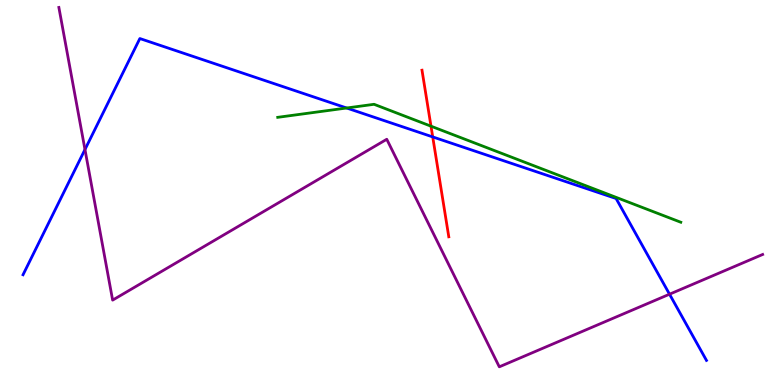[{'lines': ['blue', 'red'], 'intersections': [{'x': 5.58, 'y': 6.44}]}, {'lines': ['green', 'red'], 'intersections': [{'x': 5.56, 'y': 6.72}]}, {'lines': ['purple', 'red'], 'intersections': []}, {'lines': ['blue', 'green'], 'intersections': [{'x': 4.47, 'y': 7.19}]}, {'lines': ['blue', 'purple'], 'intersections': [{'x': 1.1, 'y': 6.12}, {'x': 8.64, 'y': 2.36}]}, {'lines': ['green', 'purple'], 'intersections': []}]